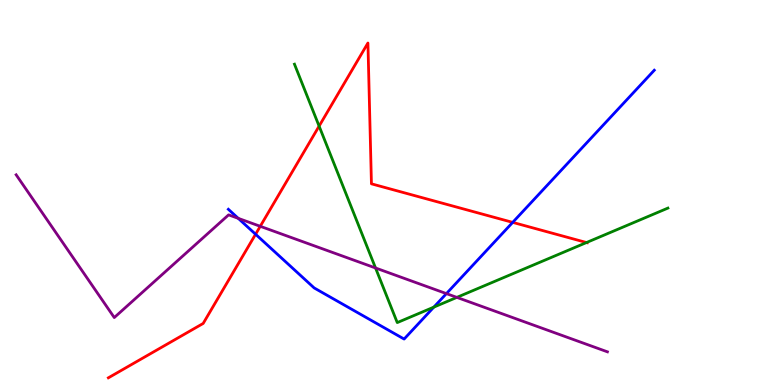[{'lines': ['blue', 'red'], 'intersections': [{'x': 3.3, 'y': 3.92}, {'x': 6.62, 'y': 4.22}]}, {'lines': ['green', 'red'], 'intersections': [{'x': 4.12, 'y': 6.72}, {'x': 7.57, 'y': 3.7}]}, {'lines': ['purple', 'red'], 'intersections': [{'x': 3.36, 'y': 4.12}]}, {'lines': ['blue', 'green'], 'intersections': [{'x': 5.6, 'y': 2.02}]}, {'lines': ['blue', 'purple'], 'intersections': [{'x': 3.07, 'y': 4.33}, {'x': 5.76, 'y': 2.37}]}, {'lines': ['green', 'purple'], 'intersections': [{'x': 4.85, 'y': 3.04}, {'x': 5.89, 'y': 2.28}]}]